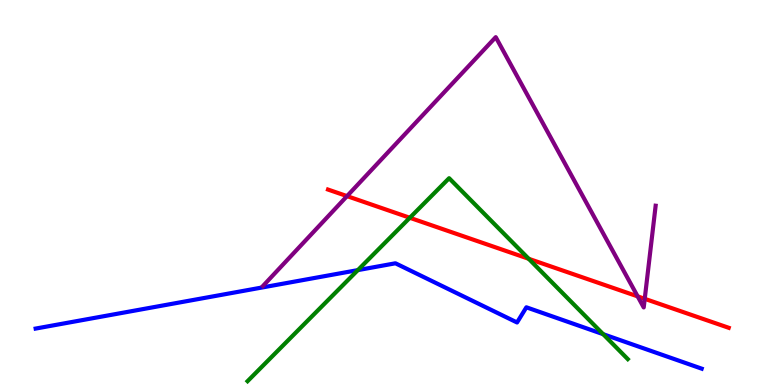[{'lines': ['blue', 'red'], 'intersections': []}, {'lines': ['green', 'red'], 'intersections': [{'x': 5.29, 'y': 4.34}, {'x': 6.82, 'y': 3.28}]}, {'lines': ['purple', 'red'], 'intersections': [{'x': 4.48, 'y': 4.91}, {'x': 8.23, 'y': 2.3}, {'x': 8.32, 'y': 2.24}]}, {'lines': ['blue', 'green'], 'intersections': [{'x': 4.62, 'y': 2.98}, {'x': 7.78, 'y': 1.32}]}, {'lines': ['blue', 'purple'], 'intersections': []}, {'lines': ['green', 'purple'], 'intersections': []}]